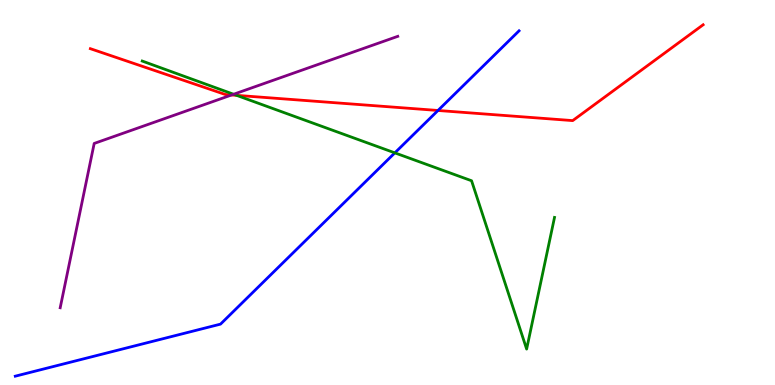[{'lines': ['blue', 'red'], 'intersections': [{'x': 5.65, 'y': 7.13}]}, {'lines': ['green', 'red'], 'intersections': [{'x': 3.05, 'y': 7.52}]}, {'lines': ['purple', 'red'], 'intersections': [{'x': 2.99, 'y': 7.53}]}, {'lines': ['blue', 'green'], 'intersections': [{'x': 5.09, 'y': 6.03}]}, {'lines': ['blue', 'purple'], 'intersections': []}, {'lines': ['green', 'purple'], 'intersections': [{'x': 3.01, 'y': 7.55}]}]